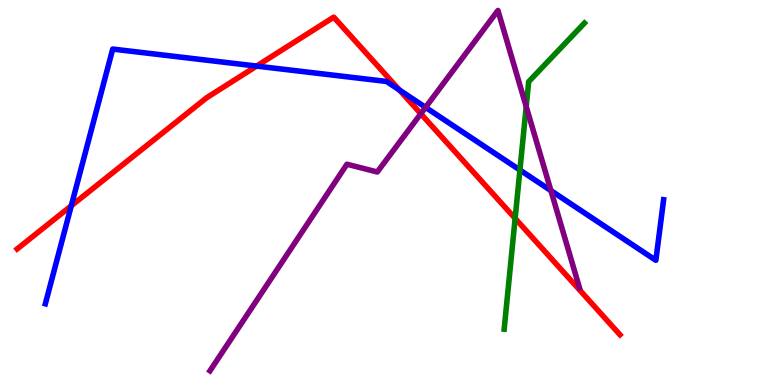[{'lines': ['blue', 'red'], 'intersections': [{'x': 0.92, 'y': 4.66}, {'x': 3.31, 'y': 8.28}, {'x': 5.15, 'y': 7.66}]}, {'lines': ['green', 'red'], 'intersections': [{'x': 6.65, 'y': 4.33}]}, {'lines': ['purple', 'red'], 'intersections': [{'x': 5.43, 'y': 7.05}]}, {'lines': ['blue', 'green'], 'intersections': [{'x': 6.71, 'y': 5.58}]}, {'lines': ['blue', 'purple'], 'intersections': [{'x': 5.49, 'y': 7.21}, {'x': 7.11, 'y': 5.05}]}, {'lines': ['green', 'purple'], 'intersections': [{'x': 6.79, 'y': 7.23}]}]